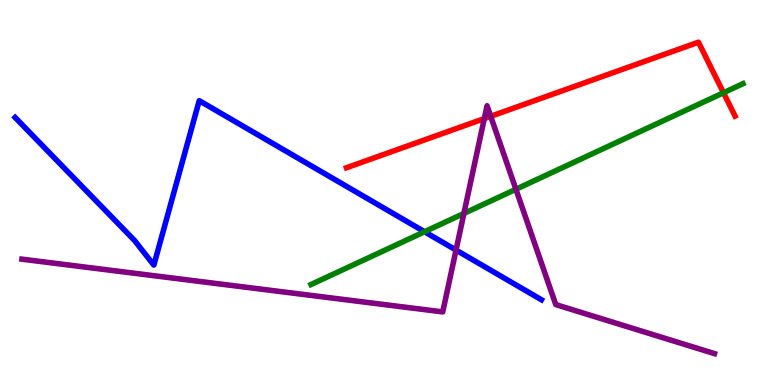[{'lines': ['blue', 'red'], 'intersections': []}, {'lines': ['green', 'red'], 'intersections': [{'x': 9.34, 'y': 7.59}]}, {'lines': ['purple', 'red'], 'intersections': [{'x': 6.25, 'y': 6.92}, {'x': 6.33, 'y': 6.98}]}, {'lines': ['blue', 'green'], 'intersections': [{'x': 5.48, 'y': 3.98}]}, {'lines': ['blue', 'purple'], 'intersections': [{'x': 5.88, 'y': 3.5}]}, {'lines': ['green', 'purple'], 'intersections': [{'x': 5.99, 'y': 4.46}, {'x': 6.66, 'y': 5.08}]}]